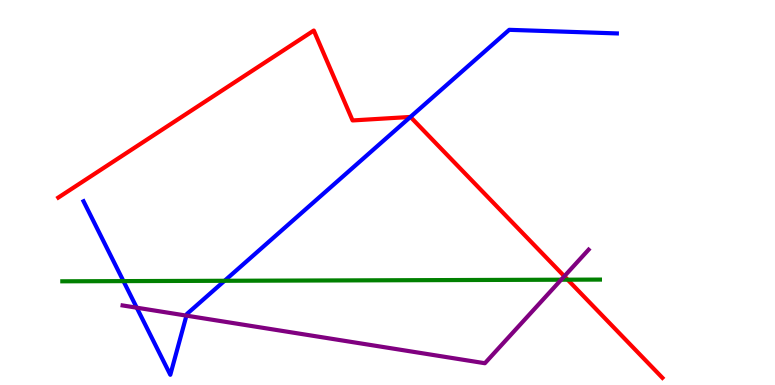[{'lines': ['blue', 'red'], 'intersections': [{'x': 5.3, 'y': 6.96}]}, {'lines': ['green', 'red'], 'intersections': [{'x': 7.32, 'y': 2.74}]}, {'lines': ['purple', 'red'], 'intersections': [{'x': 7.28, 'y': 2.82}]}, {'lines': ['blue', 'green'], 'intersections': [{'x': 1.59, 'y': 2.7}, {'x': 2.9, 'y': 2.71}]}, {'lines': ['blue', 'purple'], 'intersections': [{'x': 1.76, 'y': 2.01}, {'x': 2.41, 'y': 1.8}]}, {'lines': ['green', 'purple'], 'intersections': [{'x': 7.24, 'y': 2.73}]}]